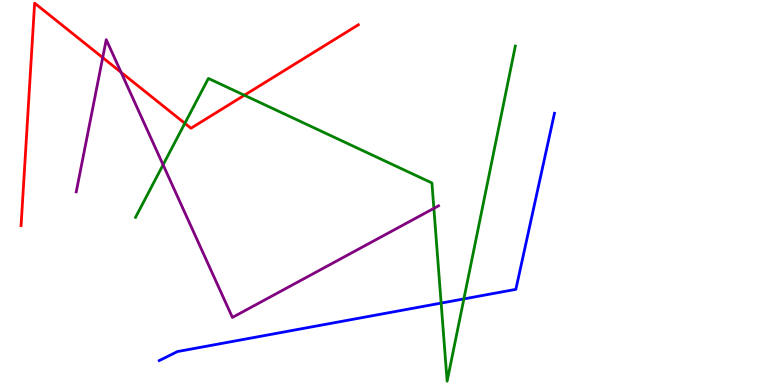[{'lines': ['blue', 'red'], 'intersections': []}, {'lines': ['green', 'red'], 'intersections': [{'x': 2.39, 'y': 6.8}, {'x': 3.15, 'y': 7.53}]}, {'lines': ['purple', 'red'], 'intersections': [{'x': 1.33, 'y': 8.5}, {'x': 1.56, 'y': 8.12}]}, {'lines': ['blue', 'green'], 'intersections': [{'x': 5.69, 'y': 2.13}, {'x': 5.99, 'y': 2.24}]}, {'lines': ['blue', 'purple'], 'intersections': []}, {'lines': ['green', 'purple'], 'intersections': [{'x': 2.1, 'y': 5.72}, {'x': 5.6, 'y': 4.59}]}]